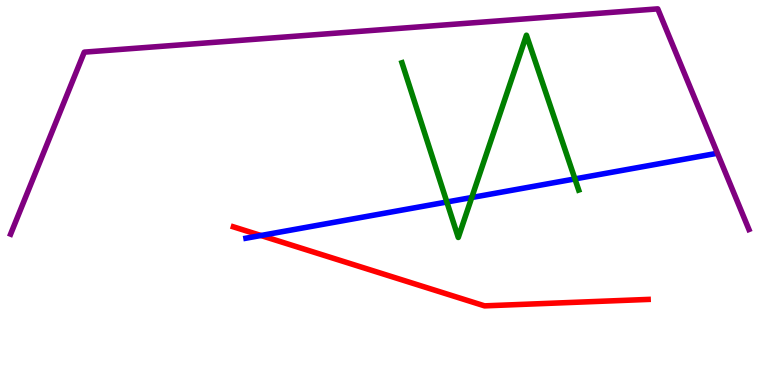[{'lines': ['blue', 'red'], 'intersections': [{'x': 3.37, 'y': 3.88}]}, {'lines': ['green', 'red'], 'intersections': []}, {'lines': ['purple', 'red'], 'intersections': []}, {'lines': ['blue', 'green'], 'intersections': [{'x': 5.77, 'y': 4.75}, {'x': 6.09, 'y': 4.87}, {'x': 7.42, 'y': 5.35}]}, {'lines': ['blue', 'purple'], 'intersections': []}, {'lines': ['green', 'purple'], 'intersections': []}]